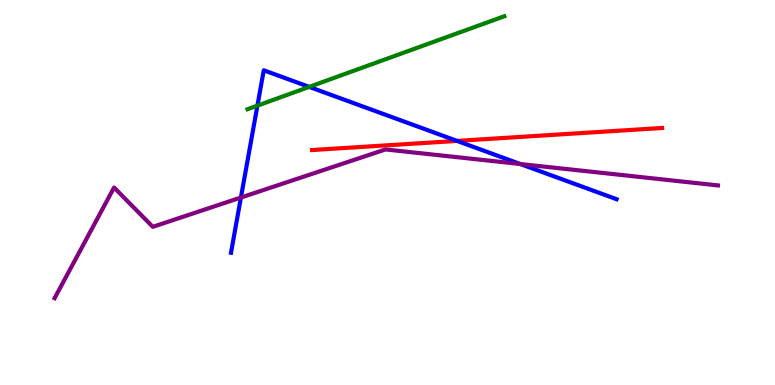[{'lines': ['blue', 'red'], 'intersections': [{'x': 5.9, 'y': 6.34}]}, {'lines': ['green', 'red'], 'intersections': []}, {'lines': ['purple', 'red'], 'intersections': []}, {'lines': ['blue', 'green'], 'intersections': [{'x': 3.32, 'y': 7.26}, {'x': 3.99, 'y': 7.74}]}, {'lines': ['blue', 'purple'], 'intersections': [{'x': 3.11, 'y': 4.87}, {'x': 6.71, 'y': 5.74}]}, {'lines': ['green', 'purple'], 'intersections': []}]